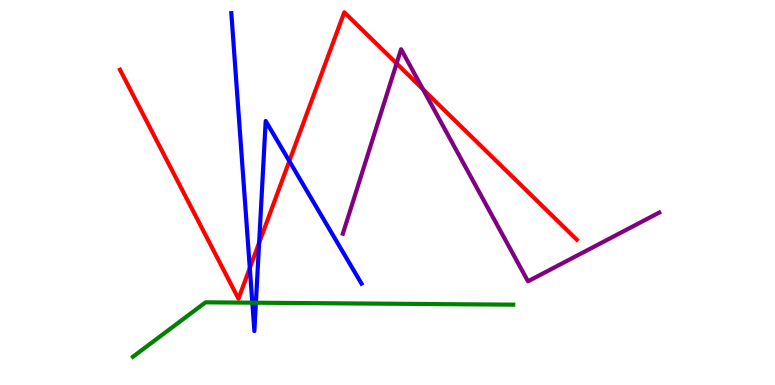[{'lines': ['blue', 'red'], 'intersections': [{'x': 3.22, 'y': 3.04}, {'x': 3.34, 'y': 3.69}, {'x': 3.73, 'y': 5.82}]}, {'lines': ['green', 'red'], 'intersections': []}, {'lines': ['purple', 'red'], 'intersections': [{'x': 5.12, 'y': 8.35}, {'x': 5.46, 'y': 7.68}]}, {'lines': ['blue', 'green'], 'intersections': [{'x': 3.26, 'y': 2.14}, {'x': 3.3, 'y': 2.14}]}, {'lines': ['blue', 'purple'], 'intersections': []}, {'lines': ['green', 'purple'], 'intersections': []}]